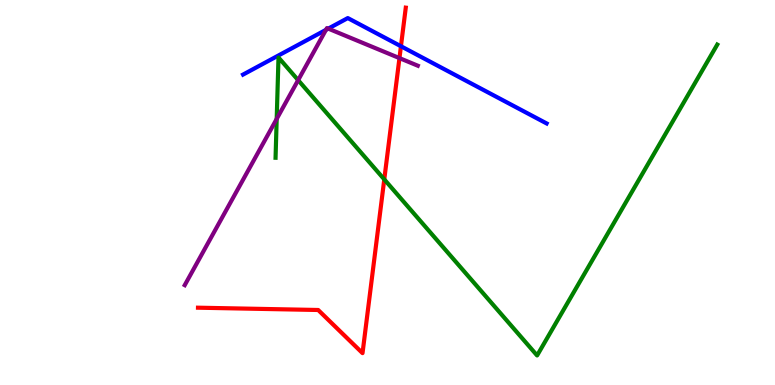[{'lines': ['blue', 'red'], 'intersections': [{'x': 5.17, 'y': 8.8}]}, {'lines': ['green', 'red'], 'intersections': [{'x': 4.96, 'y': 5.34}]}, {'lines': ['purple', 'red'], 'intersections': [{'x': 5.15, 'y': 8.49}]}, {'lines': ['blue', 'green'], 'intersections': []}, {'lines': ['blue', 'purple'], 'intersections': [{'x': 4.21, 'y': 9.22}, {'x': 4.24, 'y': 9.26}]}, {'lines': ['green', 'purple'], 'intersections': [{'x': 3.57, 'y': 6.91}, {'x': 3.85, 'y': 7.92}]}]